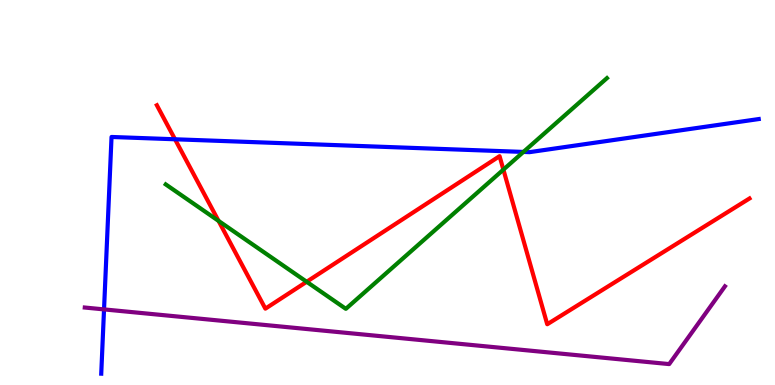[{'lines': ['blue', 'red'], 'intersections': [{'x': 2.26, 'y': 6.38}]}, {'lines': ['green', 'red'], 'intersections': [{'x': 2.82, 'y': 4.26}, {'x': 3.96, 'y': 2.68}, {'x': 6.5, 'y': 5.59}]}, {'lines': ['purple', 'red'], 'intersections': []}, {'lines': ['blue', 'green'], 'intersections': [{'x': 6.75, 'y': 6.05}]}, {'lines': ['blue', 'purple'], 'intersections': [{'x': 1.34, 'y': 1.96}]}, {'lines': ['green', 'purple'], 'intersections': []}]